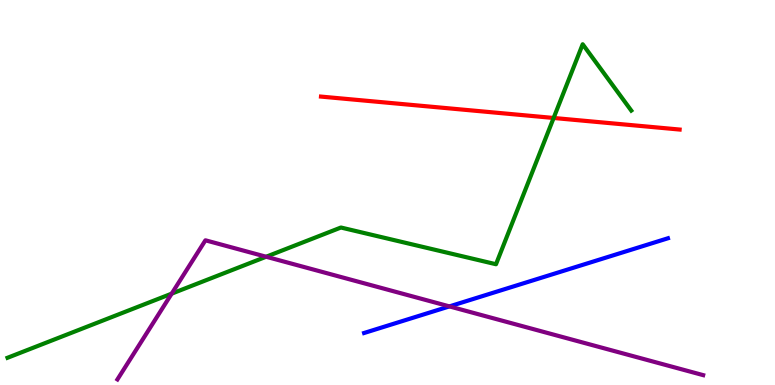[{'lines': ['blue', 'red'], 'intersections': []}, {'lines': ['green', 'red'], 'intersections': [{'x': 7.14, 'y': 6.94}]}, {'lines': ['purple', 'red'], 'intersections': []}, {'lines': ['blue', 'green'], 'intersections': []}, {'lines': ['blue', 'purple'], 'intersections': [{'x': 5.8, 'y': 2.04}]}, {'lines': ['green', 'purple'], 'intersections': [{'x': 2.22, 'y': 2.37}, {'x': 3.43, 'y': 3.33}]}]